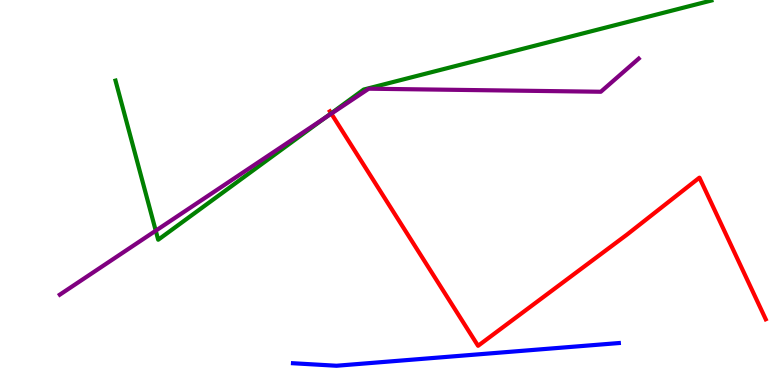[{'lines': ['blue', 'red'], 'intersections': []}, {'lines': ['green', 'red'], 'intersections': [{'x': 4.27, 'y': 7.06}]}, {'lines': ['purple', 'red'], 'intersections': [{'x': 4.28, 'y': 7.05}]}, {'lines': ['blue', 'green'], 'intersections': []}, {'lines': ['blue', 'purple'], 'intersections': []}, {'lines': ['green', 'purple'], 'intersections': [{'x': 2.01, 'y': 4.01}, {'x': 4.19, 'y': 6.93}]}]